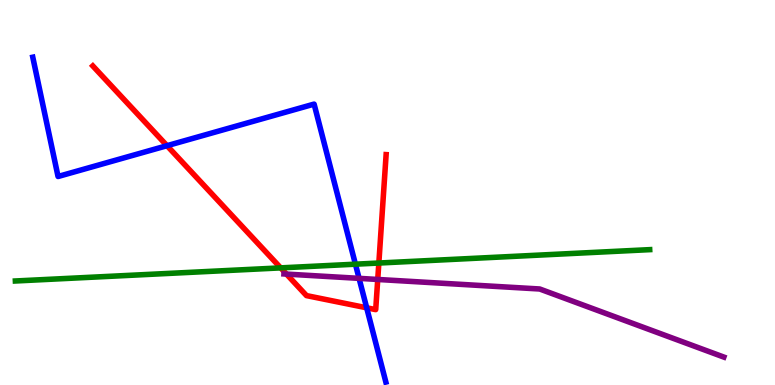[{'lines': ['blue', 'red'], 'intersections': [{'x': 2.16, 'y': 6.22}, {'x': 4.73, 'y': 2.01}]}, {'lines': ['green', 'red'], 'intersections': [{'x': 3.62, 'y': 3.04}, {'x': 4.89, 'y': 3.17}]}, {'lines': ['purple', 'red'], 'intersections': [{'x': 3.7, 'y': 2.88}, {'x': 4.87, 'y': 2.74}]}, {'lines': ['blue', 'green'], 'intersections': [{'x': 4.59, 'y': 3.14}]}, {'lines': ['blue', 'purple'], 'intersections': [{'x': 4.63, 'y': 2.77}]}, {'lines': ['green', 'purple'], 'intersections': []}]